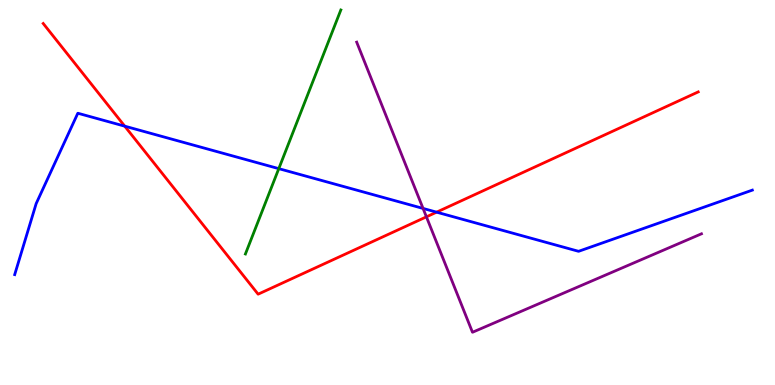[{'lines': ['blue', 'red'], 'intersections': [{'x': 1.61, 'y': 6.72}, {'x': 5.63, 'y': 4.49}]}, {'lines': ['green', 'red'], 'intersections': []}, {'lines': ['purple', 'red'], 'intersections': [{'x': 5.5, 'y': 4.37}]}, {'lines': ['blue', 'green'], 'intersections': [{'x': 3.6, 'y': 5.62}]}, {'lines': ['blue', 'purple'], 'intersections': [{'x': 5.46, 'y': 4.59}]}, {'lines': ['green', 'purple'], 'intersections': []}]